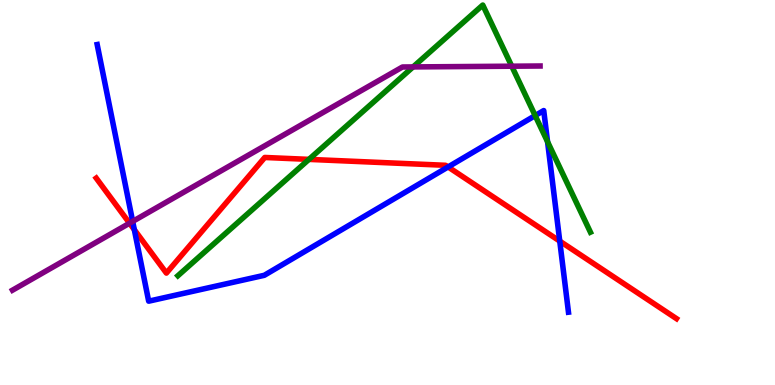[{'lines': ['blue', 'red'], 'intersections': [{'x': 1.73, 'y': 4.03}, {'x': 5.78, 'y': 5.66}, {'x': 7.22, 'y': 3.74}]}, {'lines': ['green', 'red'], 'intersections': [{'x': 3.99, 'y': 5.86}]}, {'lines': ['purple', 'red'], 'intersections': [{'x': 1.67, 'y': 4.2}]}, {'lines': ['blue', 'green'], 'intersections': [{'x': 6.91, 'y': 7.0}, {'x': 7.07, 'y': 6.32}]}, {'lines': ['blue', 'purple'], 'intersections': [{'x': 1.71, 'y': 4.25}]}, {'lines': ['green', 'purple'], 'intersections': [{'x': 5.33, 'y': 8.26}, {'x': 6.6, 'y': 8.28}]}]